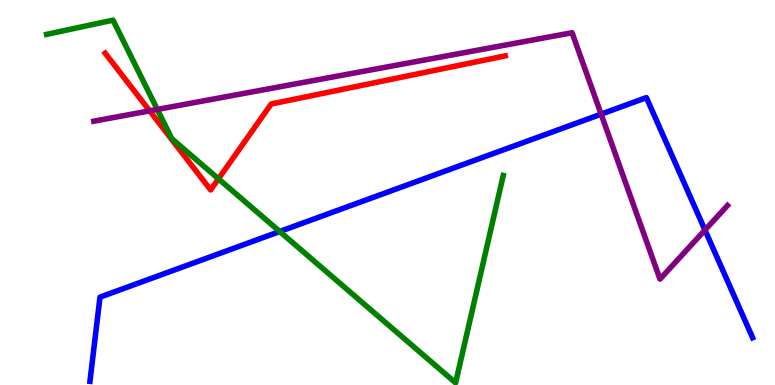[{'lines': ['blue', 'red'], 'intersections': []}, {'lines': ['green', 'red'], 'intersections': [{'x': 2.82, 'y': 5.36}]}, {'lines': ['purple', 'red'], 'intersections': [{'x': 1.93, 'y': 7.12}]}, {'lines': ['blue', 'green'], 'intersections': [{'x': 3.61, 'y': 3.99}]}, {'lines': ['blue', 'purple'], 'intersections': [{'x': 7.76, 'y': 7.04}, {'x': 9.1, 'y': 4.02}]}, {'lines': ['green', 'purple'], 'intersections': [{'x': 2.03, 'y': 7.16}]}]